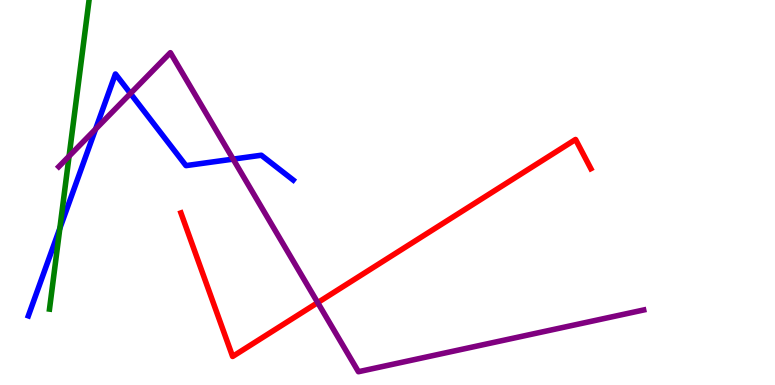[{'lines': ['blue', 'red'], 'intersections': []}, {'lines': ['green', 'red'], 'intersections': []}, {'lines': ['purple', 'red'], 'intersections': [{'x': 4.1, 'y': 2.14}]}, {'lines': ['blue', 'green'], 'intersections': [{'x': 0.772, 'y': 4.07}]}, {'lines': ['blue', 'purple'], 'intersections': [{'x': 1.23, 'y': 6.65}, {'x': 1.68, 'y': 7.57}, {'x': 3.01, 'y': 5.87}]}, {'lines': ['green', 'purple'], 'intersections': [{'x': 0.891, 'y': 5.94}]}]